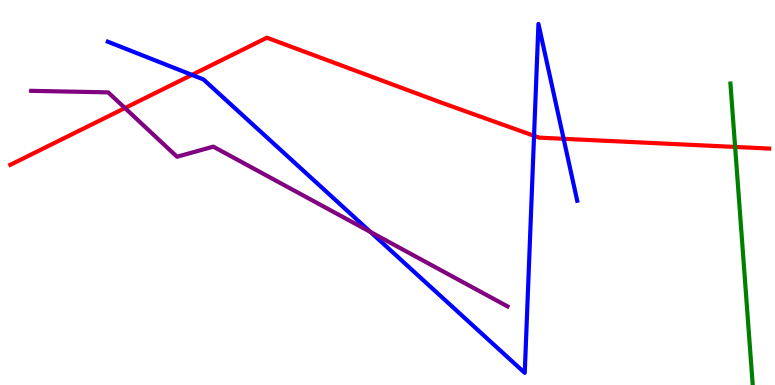[{'lines': ['blue', 'red'], 'intersections': [{'x': 2.48, 'y': 8.06}, {'x': 6.89, 'y': 6.47}, {'x': 7.27, 'y': 6.39}]}, {'lines': ['green', 'red'], 'intersections': [{'x': 9.49, 'y': 6.18}]}, {'lines': ['purple', 'red'], 'intersections': [{'x': 1.61, 'y': 7.19}]}, {'lines': ['blue', 'green'], 'intersections': []}, {'lines': ['blue', 'purple'], 'intersections': [{'x': 4.78, 'y': 3.97}]}, {'lines': ['green', 'purple'], 'intersections': []}]